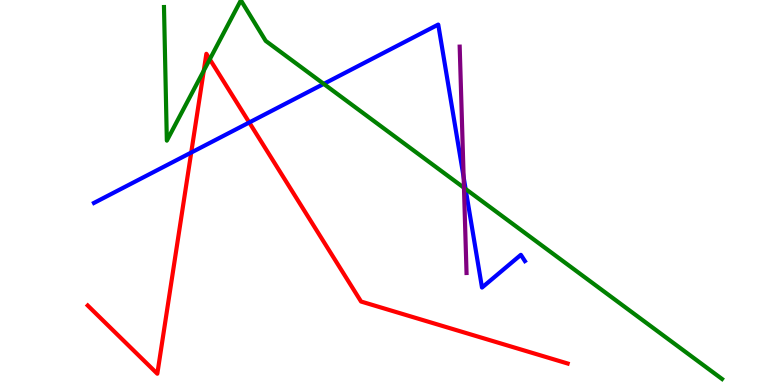[{'lines': ['blue', 'red'], 'intersections': [{'x': 2.47, 'y': 6.04}, {'x': 3.22, 'y': 6.82}]}, {'lines': ['green', 'red'], 'intersections': [{'x': 2.63, 'y': 8.16}, {'x': 2.71, 'y': 8.46}]}, {'lines': ['purple', 'red'], 'intersections': []}, {'lines': ['blue', 'green'], 'intersections': [{'x': 4.18, 'y': 7.82}, {'x': 6.01, 'y': 5.09}]}, {'lines': ['blue', 'purple'], 'intersections': [{'x': 5.98, 'y': 5.4}]}, {'lines': ['green', 'purple'], 'intersections': [{'x': 5.99, 'y': 5.12}]}]